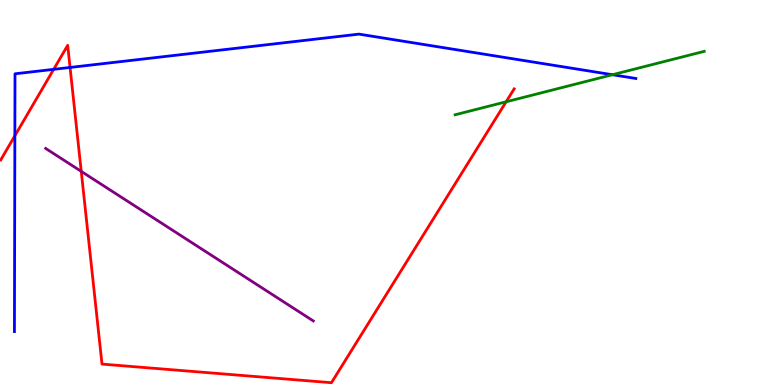[{'lines': ['blue', 'red'], 'intersections': [{'x': 0.192, 'y': 6.47}, {'x': 0.693, 'y': 8.2}, {'x': 0.904, 'y': 8.25}]}, {'lines': ['green', 'red'], 'intersections': [{'x': 6.53, 'y': 7.36}]}, {'lines': ['purple', 'red'], 'intersections': [{'x': 1.05, 'y': 5.55}]}, {'lines': ['blue', 'green'], 'intersections': [{'x': 7.9, 'y': 8.06}]}, {'lines': ['blue', 'purple'], 'intersections': []}, {'lines': ['green', 'purple'], 'intersections': []}]